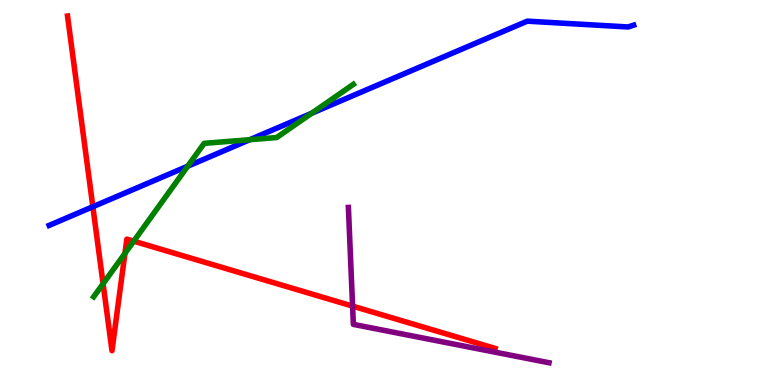[{'lines': ['blue', 'red'], 'intersections': [{'x': 1.2, 'y': 4.63}]}, {'lines': ['green', 'red'], 'intersections': [{'x': 1.33, 'y': 2.63}, {'x': 1.61, 'y': 3.42}, {'x': 1.73, 'y': 3.74}]}, {'lines': ['purple', 'red'], 'intersections': [{'x': 4.55, 'y': 2.05}]}, {'lines': ['blue', 'green'], 'intersections': [{'x': 2.42, 'y': 5.68}, {'x': 3.22, 'y': 6.37}, {'x': 4.02, 'y': 7.06}]}, {'lines': ['blue', 'purple'], 'intersections': []}, {'lines': ['green', 'purple'], 'intersections': []}]